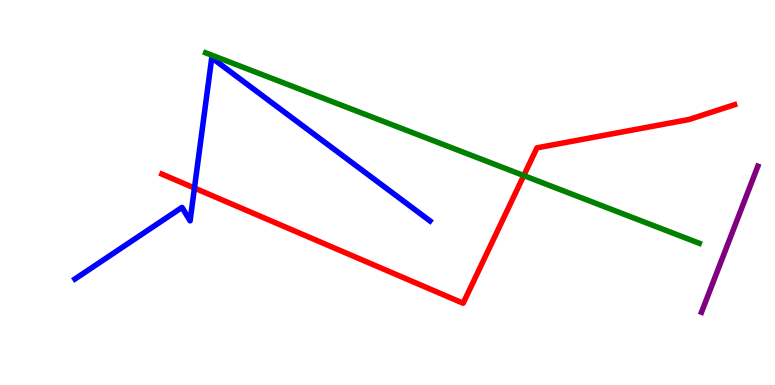[{'lines': ['blue', 'red'], 'intersections': [{'x': 2.51, 'y': 5.12}]}, {'lines': ['green', 'red'], 'intersections': [{'x': 6.76, 'y': 5.44}]}, {'lines': ['purple', 'red'], 'intersections': []}, {'lines': ['blue', 'green'], 'intersections': []}, {'lines': ['blue', 'purple'], 'intersections': []}, {'lines': ['green', 'purple'], 'intersections': []}]